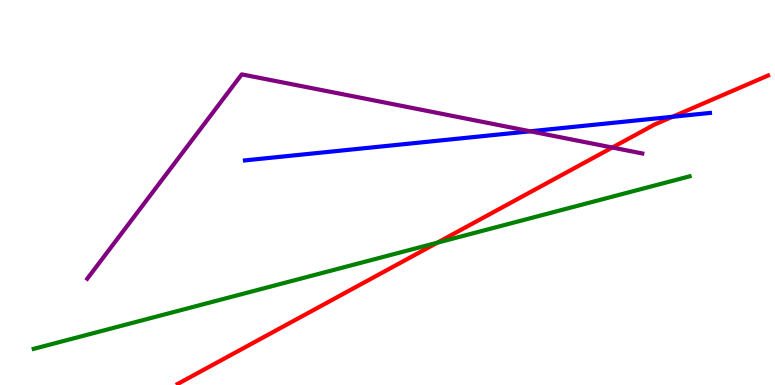[{'lines': ['blue', 'red'], 'intersections': [{'x': 8.68, 'y': 6.97}]}, {'lines': ['green', 'red'], 'intersections': [{'x': 5.64, 'y': 3.7}]}, {'lines': ['purple', 'red'], 'intersections': [{'x': 7.9, 'y': 6.17}]}, {'lines': ['blue', 'green'], 'intersections': []}, {'lines': ['blue', 'purple'], 'intersections': [{'x': 6.84, 'y': 6.59}]}, {'lines': ['green', 'purple'], 'intersections': []}]